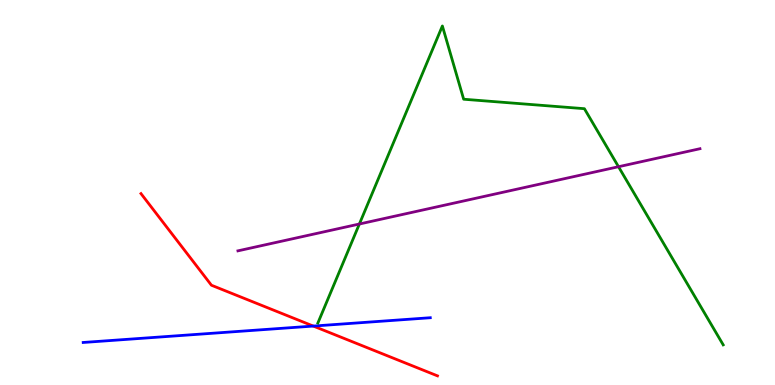[{'lines': ['blue', 'red'], 'intersections': [{'x': 4.04, 'y': 1.53}]}, {'lines': ['green', 'red'], 'intersections': []}, {'lines': ['purple', 'red'], 'intersections': []}, {'lines': ['blue', 'green'], 'intersections': []}, {'lines': ['blue', 'purple'], 'intersections': []}, {'lines': ['green', 'purple'], 'intersections': [{'x': 4.64, 'y': 4.18}, {'x': 7.98, 'y': 5.67}]}]